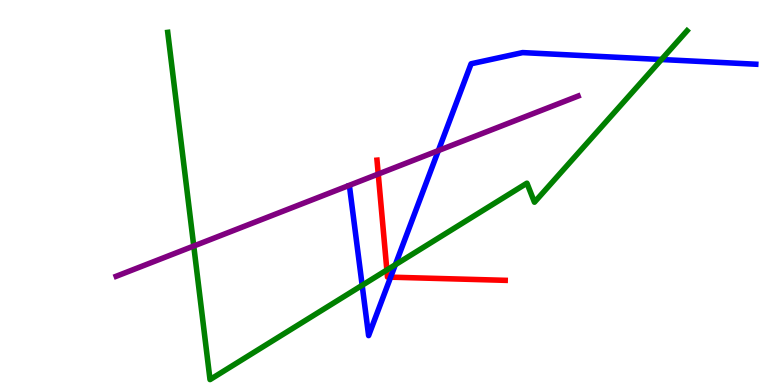[{'lines': ['blue', 'red'], 'intersections': [{'x': 5.04, 'y': 2.8}]}, {'lines': ['green', 'red'], 'intersections': [{'x': 4.99, 'y': 2.99}]}, {'lines': ['purple', 'red'], 'intersections': [{'x': 4.88, 'y': 5.48}]}, {'lines': ['blue', 'green'], 'intersections': [{'x': 4.67, 'y': 2.59}, {'x': 5.1, 'y': 3.12}, {'x': 8.53, 'y': 8.45}]}, {'lines': ['blue', 'purple'], 'intersections': [{'x': 5.66, 'y': 6.09}]}, {'lines': ['green', 'purple'], 'intersections': [{'x': 2.5, 'y': 3.61}]}]